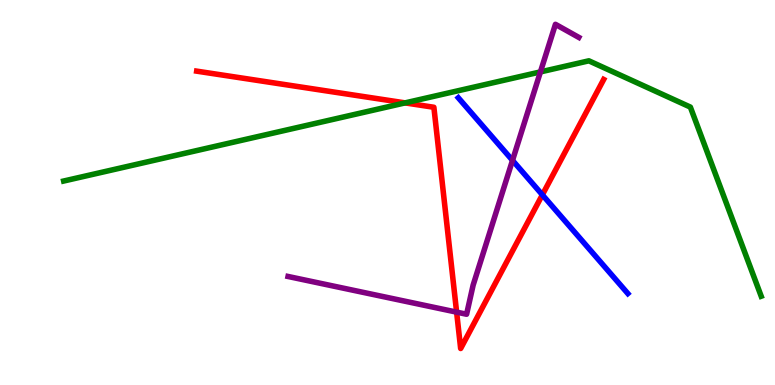[{'lines': ['blue', 'red'], 'intersections': [{'x': 7.0, 'y': 4.94}]}, {'lines': ['green', 'red'], 'intersections': [{'x': 5.23, 'y': 7.33}]}, {'lines': ['purple', 'red'], 'intersections': [{'x': 5.89, 'y': 1.89}]}, {'lines': ['blue', 'green'], 'intersections': []}, {'lines': ['blue', 'purple'], 'intersections': [{'x': 6.61, 'y': 5.83}]}, {'lines': ['green', 'purple'], 'intersections': [{'x': 6.97, 'y': 8.13}]}]